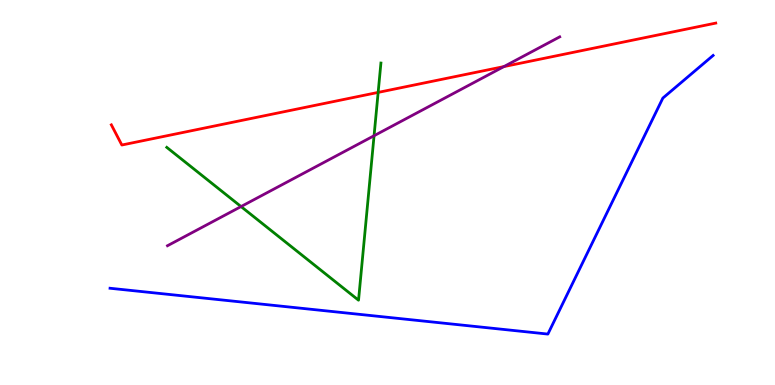[{'lines': ['blue', 'red'], 'intersections': []}, {'lines': ['green', 'red'], 'intersections': [{'x': 4.88, 'y': 7.6}]}, {'lines': ['purple', 'red'], 'intersections': [{'x': 6.5, 'y': 8.27}]}, {'lines': ['blue', 'green'], 'intersections': []}, {'lines': ['blue', 'purple'], 'intersections': []}, {'lines': ['green', 'purple'], 'intersections': [{'x': 3.11, 'y': 4.63}, {'x': 4.83, 'y': 6.47}]}]